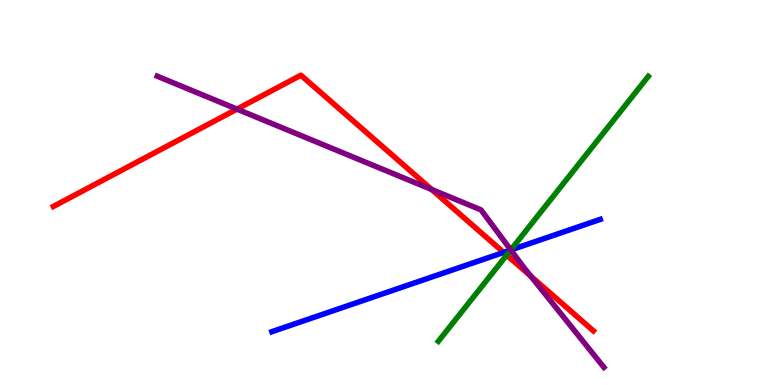[{'lines': ['blue', 'red'], 'intersections': [{'x': 6.5, 'y': 3.44}]}, {'lines': ['green', 'red'], 'intersections': [{'x': 6.54, 'y': 3.37}]}, {'lines': ['purple', 'red'], 'intersections': [{'x': 3.06, 'y': 7.17}, {'x': 5.57, 'y': 5.08}, {'x': 6.85, 'y': 2.83}]}, {'lines': ['blue', 'green'], 'intersections': [{'x': 6.59, 'y': 3.51}]}, {'lines': ['blue', 'purple'], 'intersections': [{'x': 6.59, 'y': 3.51}]}, {'lines': ['green', 'purple'], 'intersections': [{'x': 6.59, 'y': 3.51}]}]